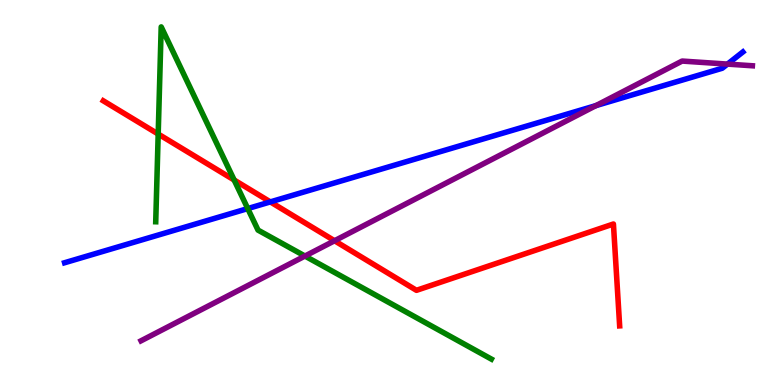[{'lines': ['blue', 'red'], 'intersections': [{'x': 3.49, 'y': 4.76}]}, {'lines': ['green', 'red'], 'intersections': [{'x': 2.04, 'y': 6.52}, {'x': 3.02, 'y': 5.32}]}, {'lines': ['purple', 'red'], 'intersections': [{'x': 4.32, 'y': 3.75}]}, {'lines': ['blue', 'green'], 'intersections': [{'x': 3.2, 'y': 4.58}]}, {'lines': ['blue', 'purple'], 'intersections': [{'x': 7.69, 'y': 7.26}, {'x': 9.39, 'y': 8.34}]}, {'lines': ['green', 'purple'], 'intersections': [{'x': 3.93, 'y': 3.35}]}]